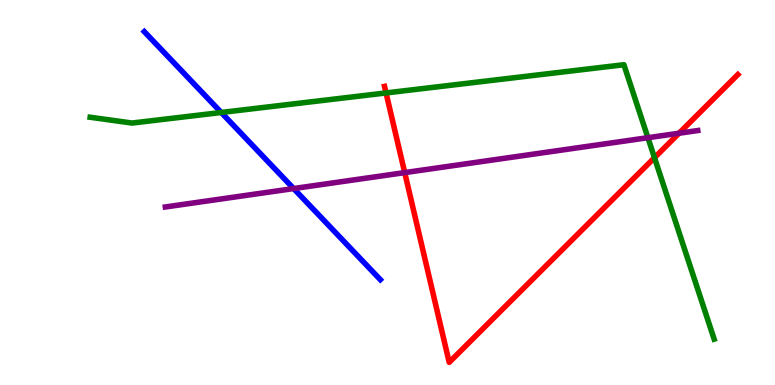[{'lines': ['blue', 'red'], 'intersections': []}, {'lines': ['green', 'red'], 'intersections': [{'x': 4.98, 'y': 7.59}, {'x': 8.44, 'y': 5.9}]}, {'lines': ['purple', 'red'], 'intersections': [{'x': 5.22, 'y': 5.52}, {'x': 8.76, 'y': 6.54}]}, {'lines': ['blue', 'green'], 'intersections': [{'x': 2.85, 'y': 7.08}]}, {'lines': ['blue', 'purple'], 'intersections': [{'x': 3.79, 'y': 5.1}]}, {'lines': ['green', 'purple'], 'intersections': [{'x': 8.36, 'y': 6.42}]}]